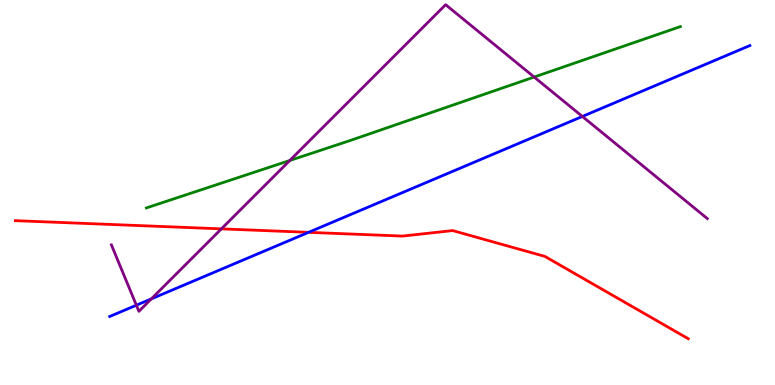[{'lines': ['blue', 'red'], 'intersections': [{'x': 3.98, 'y': 3.97}]}, {'lines': ['green', 'red'], 'intersections': []}, {'lines': ['purple', 'red'], 'intersections': [{'x': 2.86, 'y': 4.06}]}, {'lines': ['blue', 'green'], 'intersections': []}, {'lines': ['blue', 'purple'], 'intersections': [{'x': 1.76, 'y': 2.07}, {'x': 1.95, 'y': 2.24}, {'x': 7.51, 'y': 6.98}]}, {'lines': ['green', 'purple'], 'intersections': [{'x': 3.74, 'y': 5.83}, {'x': 6.89, 'y': 8.0}]}]